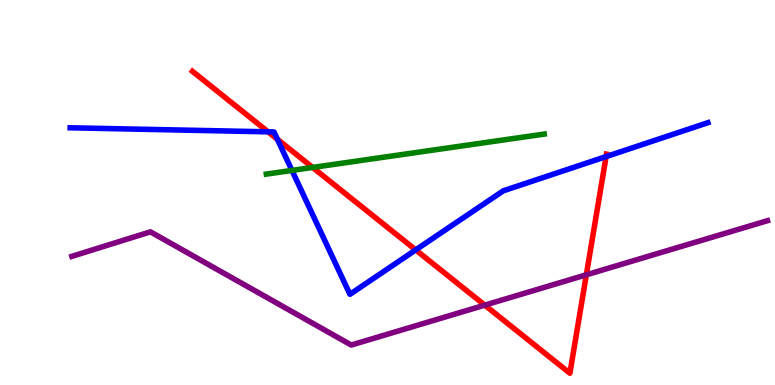[{'lines': ['blue', 'red'], 'intersections': [{'x': 3.46, 'y': 6.58}, {'x': 3.58, 'y': 6.38}, {'x': 5.36, 'y': 3.51}, {'x': 7.82, 'y': 5.93}]}, {'lines': ['green', 'red'], 'intersections': [{'x': 4.03, 'y': 5.65}]}, {'lines': ['purple', 'red'], 'intersections': [{'x': 6.26, 'y': 2.07}, {'x': 7.57, 'y': 2.86}]}, {'lines': ['blue', 'green'], 'intersections': [{'x': 3.77, 'y': 5.57}]}, {'lines': ['blue', 'purple'], 'intersections': []}, {'lines': ['green', 'purple'], 'intersections': []}]